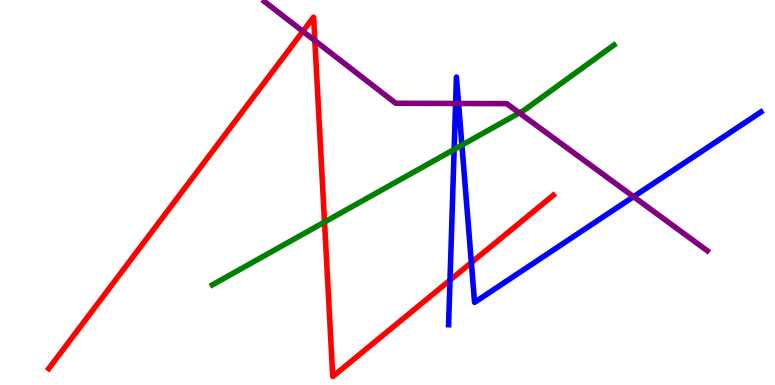[{'lines': ['blue', 'red'], 'intersections': [{'x': 5.81, 'y': 2.72}, {'x': 6.08, 'y': 3.18}]}, {'lines': ['green', 'red'], 'intersections': [{'x': 4.19, 'y': 4.23}]}, {'lines': ['purple', 'red'], 'intersections': [{'x': 3.91, 'y': 9.19}, {'x': 4.06, 'y': 8.95}]}, {'lines': ['blue', 'green'], 'intersections': [{'x': 5.86, 'y': 6.12}, {'x': 5.96, 'y': 6.23}]}, {'lines': ['blue', 'purple'], 'intersections': [{'x': 5.88, 'y': 7.31}, {'x': 5.92, 'y': 7.31}, {'x': 8.17, 'y': 4.89}]}, {'lines': ['green', 'purple'], 'intersections': [{'x': 6.7, 'y': 7.07}]}]